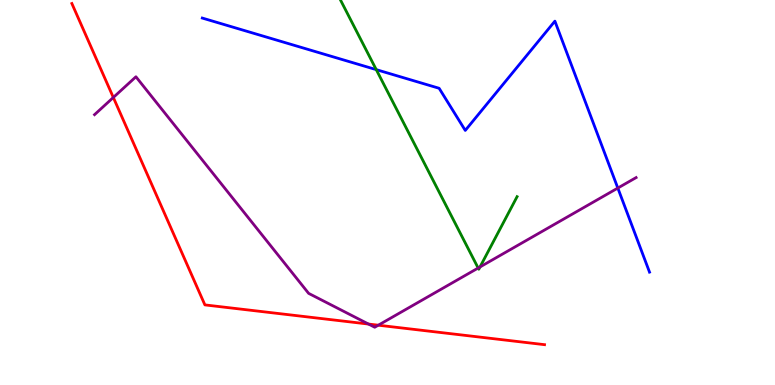[{'lines': ['blue', 'red'], 'intersections': []}, {'lines': ['green', 'red'], 'intersections': []}, {'lines': ['purple', 'red'], 'intersections': [{'x': 1.46, 'y': 7.47}, {'x': 4.76, 'y': 1.58}, {'x': 4.88, 'y': 1.55}]}, {'lines': ['blue', 'green'], 'intersections': [{'x': 4.85, 'y': 8.19}]}, {'lines': ['blue', 'purple'], 'intersections': [{'x': 7.97, 'y': 5.12}]}, {'lines': ['green', 'purple'], 'intersections': [{'x': 6.17, 'y': 3.04}, {'x': 6.19, 'y': 3.07}]}]